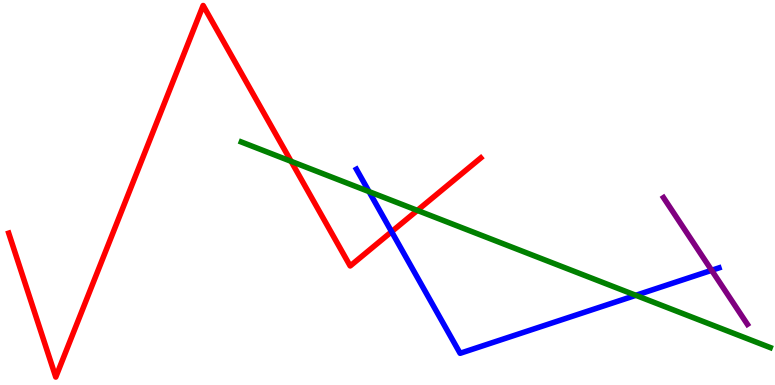[{'lines': ['blue', 'red'], 'intersections': [{'x': 5.05, 'y': 3.98}]}, {'lines': ['green', 'red'], 'intersections': [{'x': 3.76, 'y': 5.81}, {'x': 5.39, 'y': 4.54}]}, {'lines': ['purple', 'red'], 'intersections': []}, {'lines': ['blue', 'green'], 'intersections': [{'x': 4.76, 'y': 5.02}, {'x': 8.2, 'y': 2.33}]}, {'lines': ['blue', 'purple'], 'intersections': [{'x': 9.18, 'y': 2.98}]}, {'lines': ['green', 'purple'], 'intersections': []}]